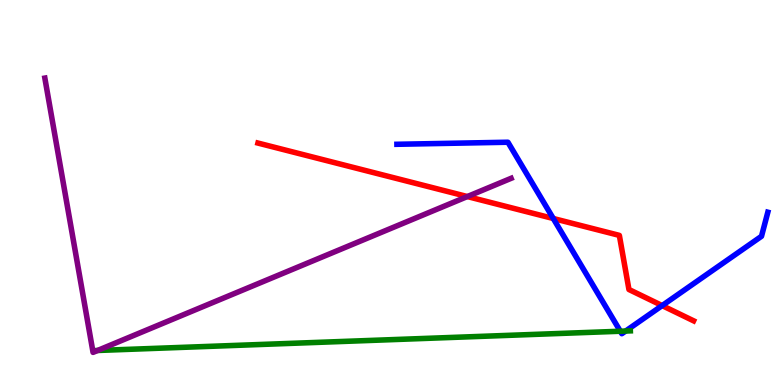[{'lines': ['blue', 'red'], 'intersections': [{'x': 7.14, 'y': 4.32}, {'x': 8.54, 'y': 2.06}]}, {'lines': ['green', 'red'], 'intersections': []}, {'lines': ['purple', 'red'], 'intersections': [{'x': 6.03, 'y': 4.89}]}, {'lines': ['blue', 'green'], 'intersections': [{'x': 8.0, 'y': 1.4}, {'x': 8.07, 'y': 1.4}]}, {'lines': ['blue', 'purple'], 'intersections': []}, {'lines': ['green', 'purple'], 'intersections': [{'x': 1.26, 'y': 0.897}]}]